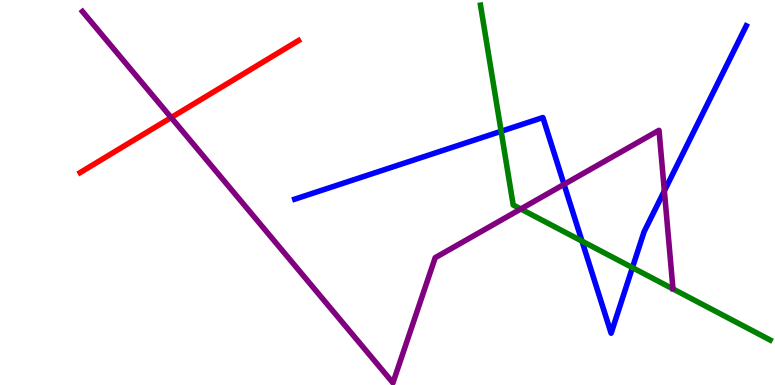[{'lines': ['blue', 'red'], 'intersections': []}, {'lines': ['green', 'red'], 'intersections': []}, {'lines': ['purple', 'red'], 'intersections': [{'x': 2.21, 'y': 6.95}]}, {'lines': ['blue', 'green'], 'intersections': [{'x': 6.47, 'y': 6.59}, {'x': 7.51, 'y': 3.74}, {'x': 8.16, 'y': 3.05}]}, {'lines': ['blue', 'purple'], 'intersections': [{'x': 7.28, 'y': 5.21}, {'x': 8.57, 'y': 5.04}]}, {'lines': ['green', 'purple'], 'intersections': [{'x': 6.72, 'y': 4.57}]}]